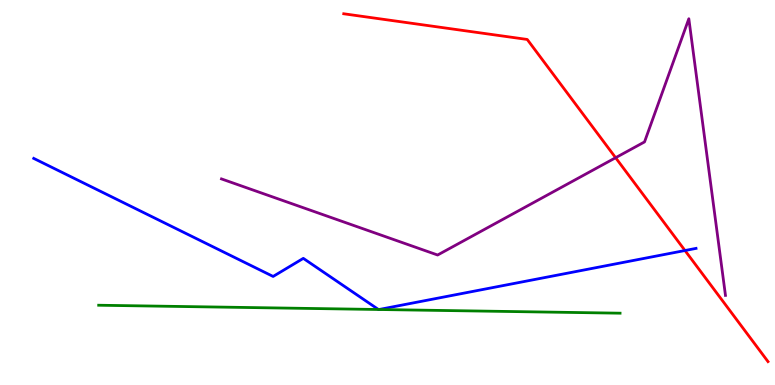[{'lines': ['blue', 'red'], 'intersections': [{'x': 8.84, 'y': 3.49}]}, {'lines': ['green', 'red'], 'intersections': []}, {'lines': ['purple', 'red'], 'intersections': [{'x': 7.94, 'y': 5.9}]}, {'lines': ['blue', 'green'], 'intersections': [{'x': 4.88, 'y': 1.96}, {'x': 4.89, 'y': 1.96}]}, {'lines': ['blue', 'purple'], 'intersections': []}, {'lines': ['green', 'purple'], 'intersections': []}]